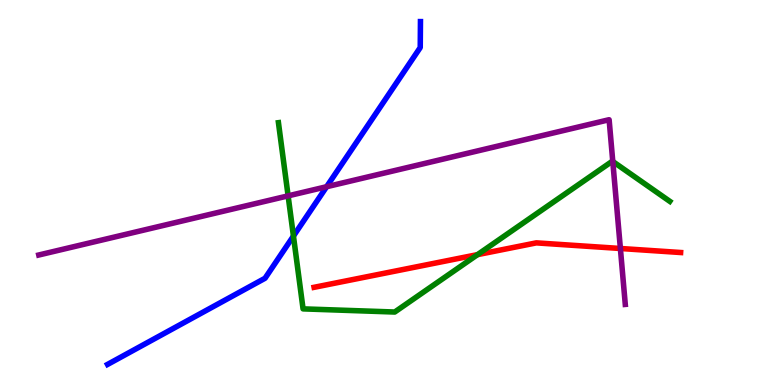[{'lines': ['blue', 'red'], 'intersections': []}, {'lines': ['green', 'red'], 'intersections': [{'x': 6.16, 'y': 3.39}]}, {'lines': ['purple', 'red'], 'intersections': [{'x': 8.01, 'y': 3.55}]}, {'lines': ['blue', 'green'], 'intersections': [{'x': 3.79, 'y': 3.87}]}, {'lines': ['blue', 'purple'], 'intersections': [{'x': 4.21, 'y': 5.15}]}, {'lines': ['green', 'purple'], 'intersections': [{'x': 3.72, 'y': 4.91}, {'x': 7.91, 'y': 5.81}]}]